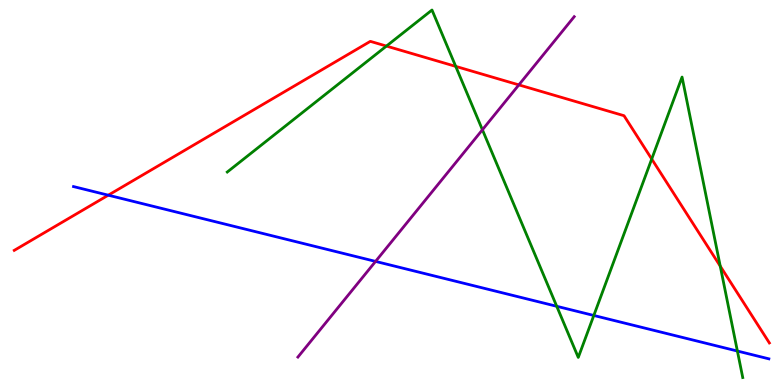[{'lines': ['blue', 'red'], 'intersections': [{'x': 1.4, 'y': 4.93}]}, {'lines': ['green', 'red'], 'intersections': [{'x': 4.99, 'y': 8.8}, {'x': 5.88, 'y': 8.28}, {'x': 8.41, 'y': 5.87}, {'x': 9.29, 'y': 3.09}]}, {'lines': ['purple', 'red'], 'intersections': [{'x': 6.69, 'y': 7.8}]}, {'lines': ['blue', 'green'], 'intersections': [{'x': 7.18, 'y': 2.04}, {'x': 7.66, 'y': 1.81}, {'x': 9.51, 'y': 0.882}]}, {'lines': ['blue', 'purple'], 'intersections': [{'x': 4.85, 'y': 3.21}]}, {'lines': ['green', 'purple'], 'intersections': [{'x': 6.22, 'y': 6.63}]}]